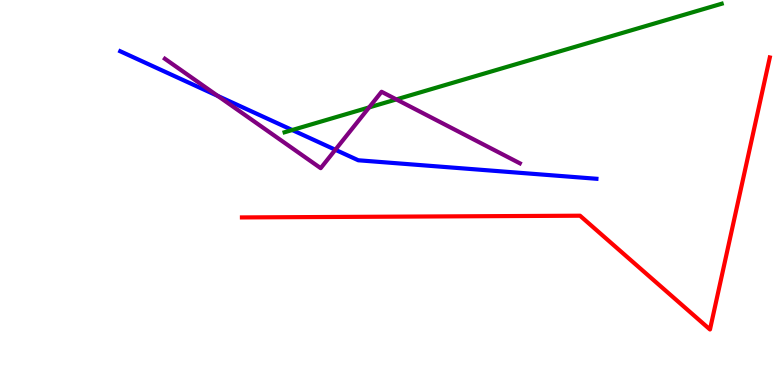[{'lines': ['blue', 'red'], 'intersections': []}, {'lines': ['green', 'red'], 'intersections': []}, {'lines': ['purple', 'red'], 'intersections': []}, {'lines': ['blue', 'green'], 'intersections': [{'x': 3.77, 'y': 6.62}]}, {'lines': ['blue', 'purple'], 'intersections': [{'x': 2.81, 'y': 7.51}, {'x': 4.33, 'y': 6.11}]}, {'lines': ['green', 'purple'], 'intersections': [{'x': 4.76, 'y': 7.21}, {'x': 5.11, 'y': 7.42}]}]